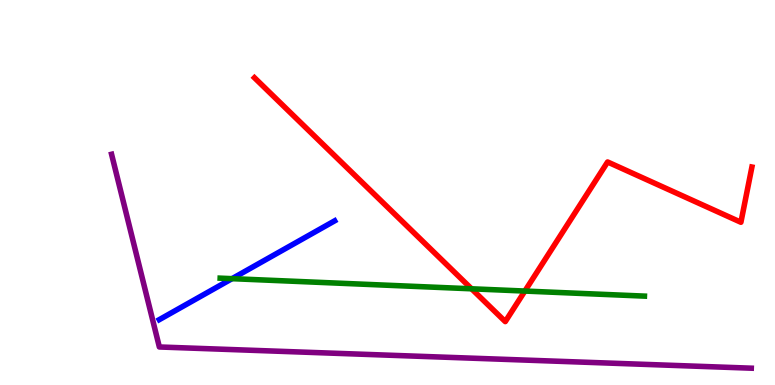[{'lines': ['blue', 'red'], 'intersections': []}, {'lines': ['green', 'red'], 'intersections': [{'x': 6.08, 'y': 2.5}, {'x': 6.77, 'y': 2.44}]}, {'lines': ['purple', 'red'], 'intersections': []}, {'lines': ['blue', 'green'], 'intersections': [{'x': 2.99, 'y': 2.76}]}, {'lines': ['blue', 'purple'], 'intersections': []}, {'lines': ['green', 'purple'], 'intersections': []}]